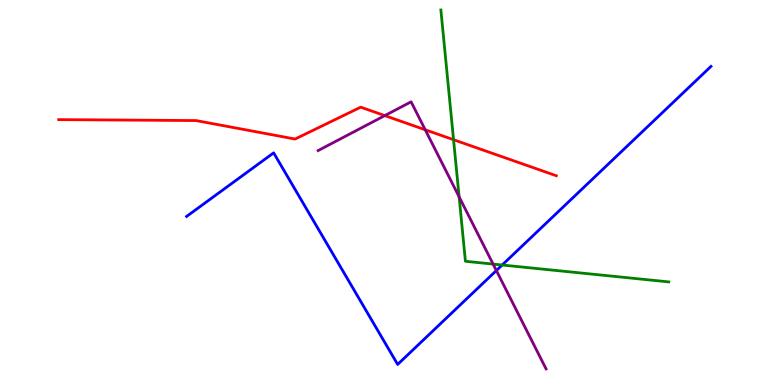[{'lines': ['blue', 'red'], 'intersections': []}, {'lines': ['green', 'red'], 'intersections': [{'x': 5.85, 'y': 6.37}]}, {'lines': ['purple', 'red'], 'intersections': [{'x': 4.97, 'y': 7.0}, {'x': 5.49, 'y': 6.63}]}, {'lines': ['blue', 'green'], 'intersections': [{'x': 6.48, 'y': 3.12}]}, {'lines': ['blue', 'purple'], 'intersections': [{'x': 6.4, 'y': 2.97}]}, {'lines': ['green', 'purple'], 'intersections': [{'x': 5.92, 'y': 4.89}, {'x': 6.36, 'y': 3.14}]}]